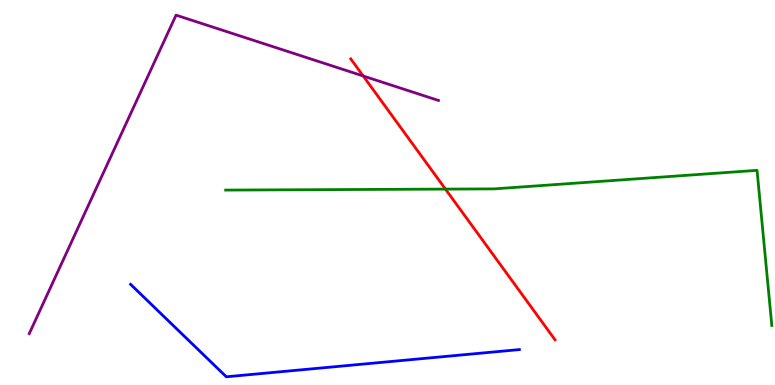[{'lines': ['blue', 'red'], 'intersections': []}, {'lines': ['green', 'red'], 'intersections': [{'x': 5.75, 'y': 5.09}]}, {'lines': ['purple', 'red'], 'intersections': [{'x': 4.69, 'y': 8.03}]}, {'lines': ['blue', 'green'], 'intersections': []}, {'lines': ['blue', 'purple'], 'intersections': []}, {'lines': ['green', 'purple'], 'intersections': []}]